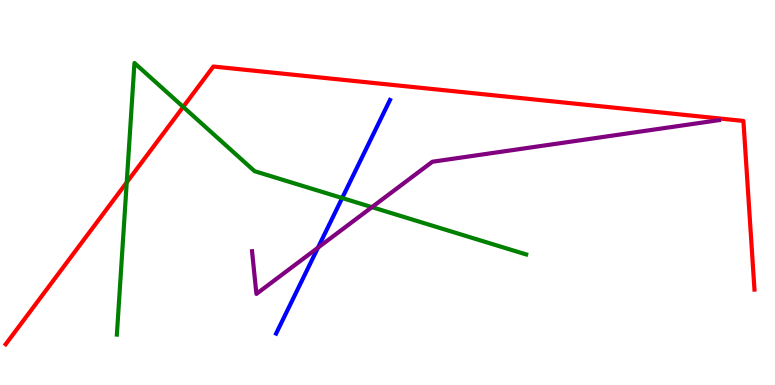[{'lines': ['blue', 'red'], 'intersections': []}, {'lines': ['green', 'red'], 'intersections': [{'x': 1.64, 'y': 5.26}, {'x': 2.36, 'y': 7.22}]}, {'lines': ['purple', 'red'], 'intersections': []}, {'lines': ['blue', 'green'], 'intersections': [{'x': 4.42, 'y': 4.86}]}, {'lines': ['blue', 'purple'], 'intersections': [{'x': 4.1, 'y': 3.57}]}, {'lines': ['green', 'purple'], 'intersections': [{'x': 4.8, 'y': 4.62}]}]